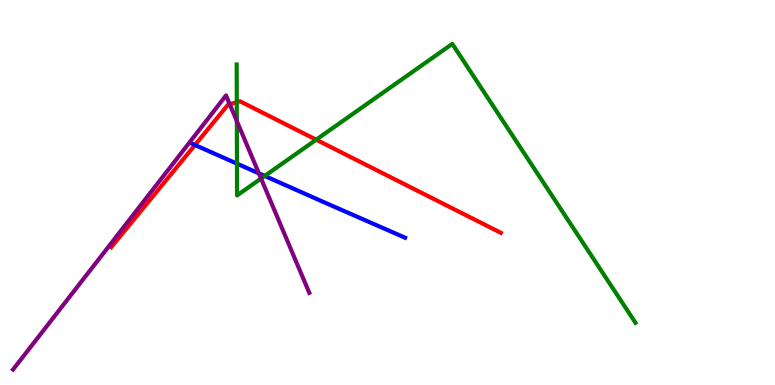[{'lines': ['blue', 'red'], 'intersections': [{'x': 2.52, 'y': 6.23}]}, {'lines': ['green', 'red'], 'intersections': [{'x': 3.06, 'y': 7.35}, {'x': 4.08, 'y': 6.37}]}, {'lines': ['purple', 'red'], 'intersections': [{'x': 2.96, 'y': 7.29}]}, {'lines': ['blue', 'green'], 'intersections': [{'x': 3.06, 'y': 5.75}, {'x': 3.42, 'y': 5.43}]}, {'lines': ['blue', 'purple'], 'intersections': [{'x': 3.34, 'y': 5.5}]}, {'lines': ['green', 'purple'], 'intersections': [{'x': 3.06, 'y': 6.86}, {'x': 3.37, 'y': 5.36}]}]